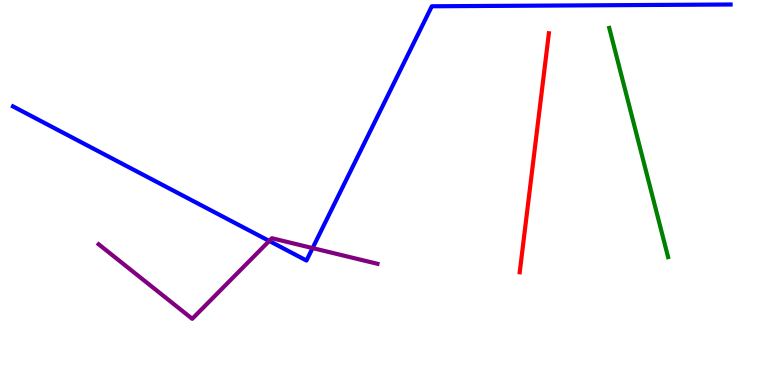[{'lines': ['blue', 'red'], 'intersections': []}, {'lines': ['green', 'red'], 'intersections': []}, {'lines': ['purple', 'red'], 'intersections': []}, {'lines': ['blue', 'green'], 'intersections': []}, {'lines': ['blue', 'purple'], 'intersections': [{'x': 3.47, 'y': 3.74}, {'x': 4.03, 'y': 3.56}]}, {'lines': ['green', 'purple'], 'intersections': []}]